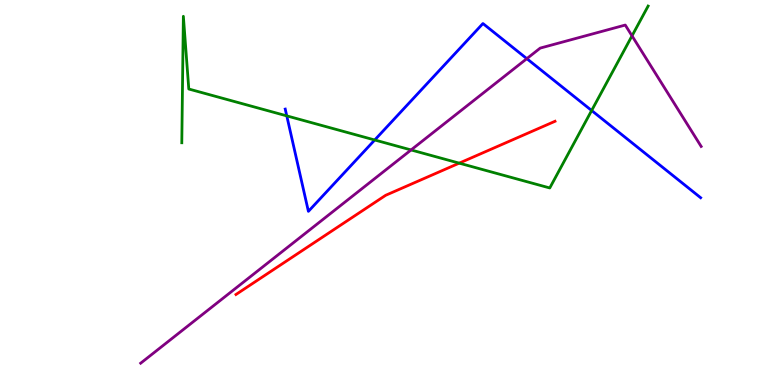[{'lines': ['blue', 'red'], 'intersections': []}, {'lines': ['green', 'red'], 'intersections': [{'x': 5.93, 'y': 5.76}]}, {'lines': ['purple', 'red'], 'intersections': []}, {'lines': ['blue', 'green'], 'intersections': [{'x': 3.7, 'y': 6.99}, {'x': 4.84, 'y': 6.36}, {'x': 7.63, 'y': 7.13}]}, {'lines': ['blue', 'purple'], 'intersections': [{'x': 6.8, 'y': 8.48}]}, {'lines': ['green', 'purple'], 'intersections': [{'x': 5.3, 'y': 6.11}, {'x': 8.16, 'y': 9.07}]}]